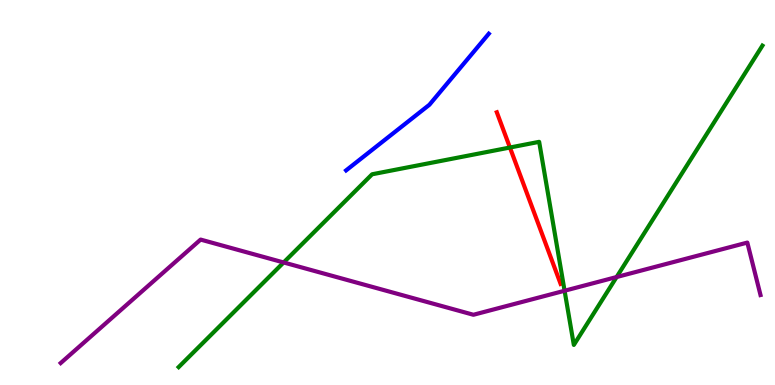[{'lines': ['blue', 'red'], 'intersections': []}, {'lines': ['green', 'red'], 'intersections': [{'x': 6.58, 'y': 6.17}]}, {'lines': ['purple', 'red'], 'intersections': []}, {'lines': ['blue', 'green'], 'intersections': []}, {'lines': ['blue', 'purple'], 'intersections': []}, {'lines': ['green', 'purple'], 'intersections': [{'x': 3.66, 'y': 3.18}, {'x': 7.28, 'y': 2.45}, {'x': 7.96, 'y': 2.8}]}]